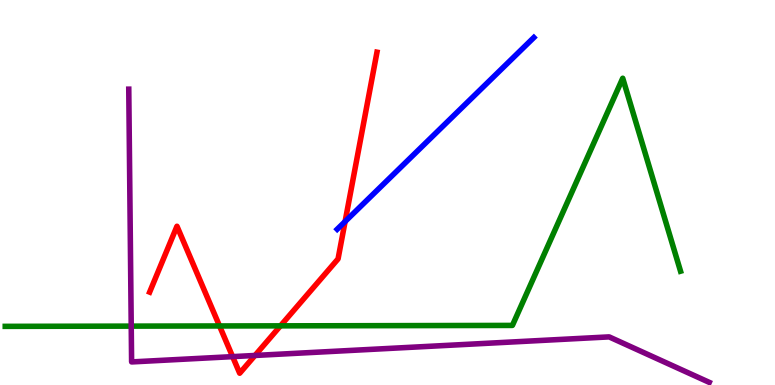[{'lines': ['blue', 'red'], 'intersections': [{'x': 4.45, 'y': 4.25}]}, {'lines': ['green', 'red'], 'intersections': [{'x': 2.83, 'y': 1.53}, {'x': 3.62, 'y': 1.54}]}, {'lines': ['purple', 'red'], 'intersections': [{'x': 3.0, 'y': 0.737}, {'x': 3.29, 'y': 0.767}]}, {'lines': ['blue', 'green'], 'intersections': []}, {'lines': ['blue', 'purple'], 'intersections': []}, {'lines': ['green', 'purple'], 'intersections': [{'x': 1.69, 'y': 1.53}]}]